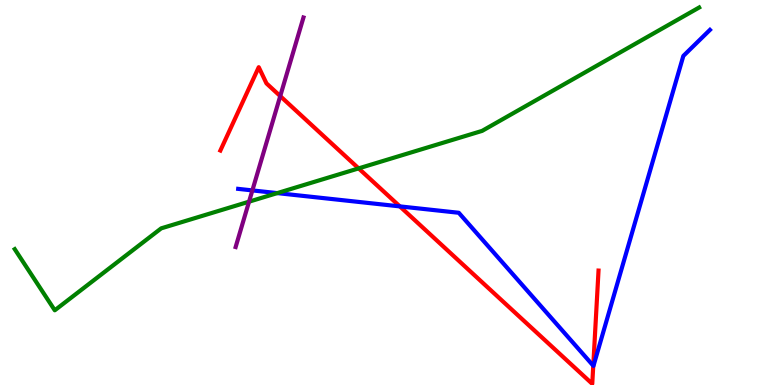[{'lines': ['blue', 'red'], 'intersections': [{'x': 5.16, 'y': 4.64}, {'x': 7.65, 'y': 0.501}]}, {'lines': ['green', 'red'], 'intersections': [{'x': 4.63, 'y': 5.63}]}, {'lines': ['purple', 'red'], 'intersections': [{'x': 3.62, 'y': 7.5}]}, {'lines': ['blue', 'green'], 'intersections': [{'x': 3.58, 'y': 4.98}]}, {'lines': ['blue', 'purple'], 'intersections': [{'x': 3.26, 'y': 5.05}]}, {'lines': ['green', 'purple'], 'intersections': [{'x': 3.21, 'y': 4.76}]}]